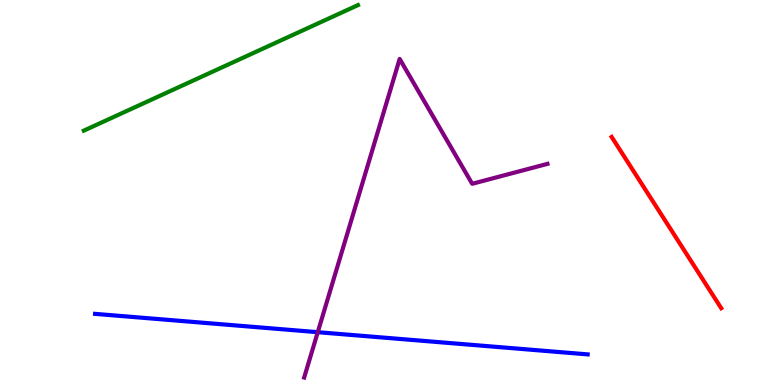[{'lines': ['blue', 'red'], 'intersections': []}, {'lines': ['green', 'red'], 'intersections': []}, {'lines': ['purple', 'red'], 'intersections': []}, {'lines': ['blue', 'green'], 'intersections': []}, {'lines': ['blue', 'purple'], 'intersections': [{'x': 4.1, 'y': 1.37}]}, {'lines': ['green', 'purple'], 'intersections': []}]